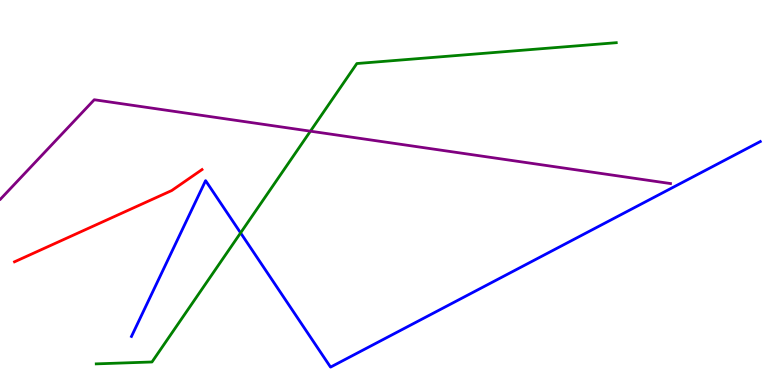[{'lines': ['blue', 'red'], 'intersections': []}, {'lines': ['green', 'red'], 'intersections': []}, {'lines': ['purple', 'red'], 'intersections': []}, {'lines': ['blue', 'green'], 'intersections': [{'x': 3.1, 'y': 3.95}]}, {'lines': ['blue', 'purple'], 'intersections': []}, {'lines': ['green', 'purple'], 'intersections': [{'x': 4.01, 'y': 6.59}]}]